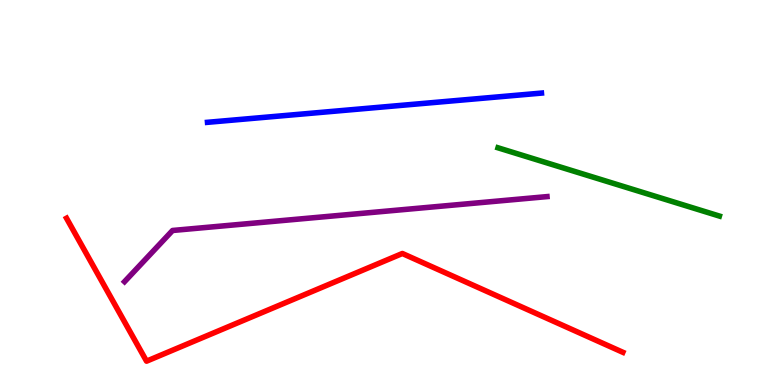[{'lines': ['blue', 'red'], 'intersections': []}, {'lines': ['green', 'red'], 'intersections': []}, {'lines': ['purple', 'red'], 'intersections': []}, {'lines': ['blue', 'green'], 'intersections': []}, {'lines': ['blue', 'purple'], 'intersections': []}, {'lines': ['green', 'purple'], 'intersections': []}]